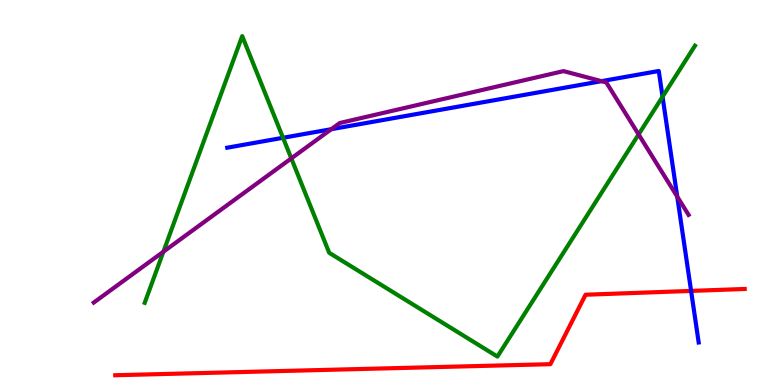[{'lines': ['blue', 'red'], 'intersections': [{'x': 8.92, 'y': 2.44}]}, {'lines': ['green', 'red'], 'intersections': []}, {'lines': ['purple', 'red'], 'intersections': []}, {'lines': ['blue', 'green'], 'intersections': [{'x': 3.65, 'y': 6.42}, {'x': 8.55, 'y': 7.49}]}, {'lines': ['blue', 'purple'], 'intersections': [{'x': 4.27, 'y': 6.64}, {'x': 7.76, 'y': 7.89}, {'x': 8.74, 'y': 4.89}]}, {'lines': ['green', 'purple'], 'intersections': [{'x': 2.11, 'y': 3.46}, {'x': 3.76, 'y': 5.89}, {'x': 8.24, 'y': 6.51}]}]